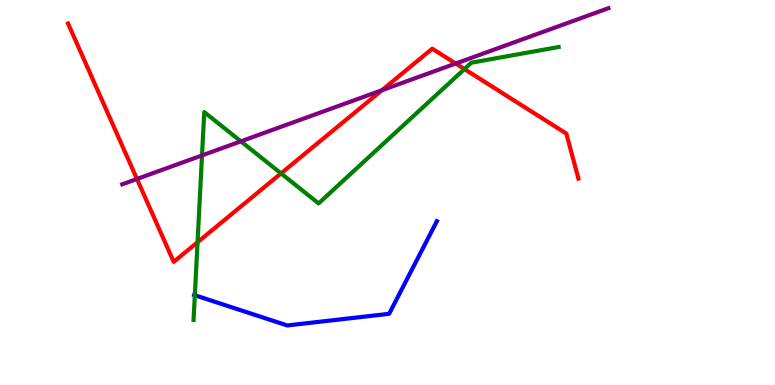[{'lines': ['blue', 'red'], 'intersections': []}, {'lines': ['green', 'red'], 'intersections': [{'x': 2.55, 'y': 3.71}, {'x': 3.63, 'y': 5.5}, {'x': 5.99, 'y': 8.21}]}, {'lines': ['purple', 'red'], 'intersections': [{'x': 1.77, 'y': 5.35}, {'x': 4.93, 'y': 7.66}, {'x': 5.88, 'y': 8.35}]}, {'lines': ['blue', 'green'], 'intersections': [{'x': 2.51, 'y': 2.33}]}, {'lines': ['blue', 'purple'], 'intersections': []}, {'lines': ['green', 'purple'], 'intersections': [{'x': 2.61, 'y': 5.96}, {'x': 3.11, 'y': 6.33}]}]